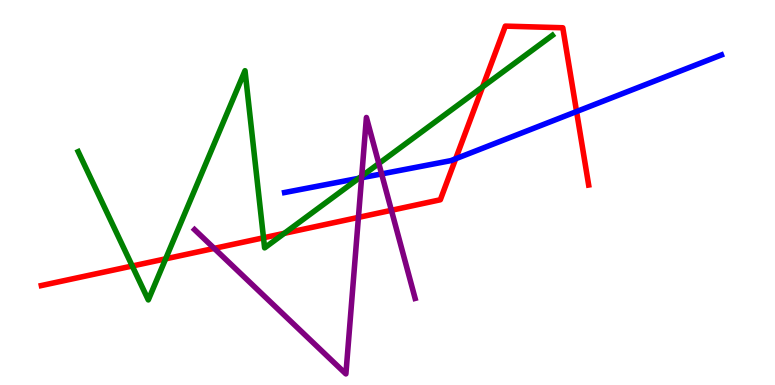[{'lines': ['blue', 'red'], 'intersections': [{'x': 5.88, 'y': 5.88}, {'x': 7.44, 'y': 7.1}]}, {'lines': ['green', 'red'], 'intersections': [{'x': 1.71, 'y': 3.09}, {'x': 2.14, 'y': 3.28}, {'x': 3.4, 'y': 3.82}, {'x': 3.67, 'y': 3.94}, {'x': 6.23, 'y': 7.74}]}, {'lines': ['purple', 'red'], 'intersections': [{'x': 2.76, 'y': 3.55}, {'x': 4.62, 'y': 4.35}, {'x': 5.05, 'y': 4.54}]}, {'lines': ['blue', 'green'], 'intersections': [{'x': 4.63, 'y': 5.37}]}, {'lines': ['blue', 'purple'], 'intersections': [{'x': 4.67, 'y': 5.38}, {'x': 4.92, 'y': 5.48}]}, {'lines': ['green', 'purple'], 'intersections': [{'x': 4.67, 'y': 5.42}, {'x': 4.89, 'y': 5.75}]}]